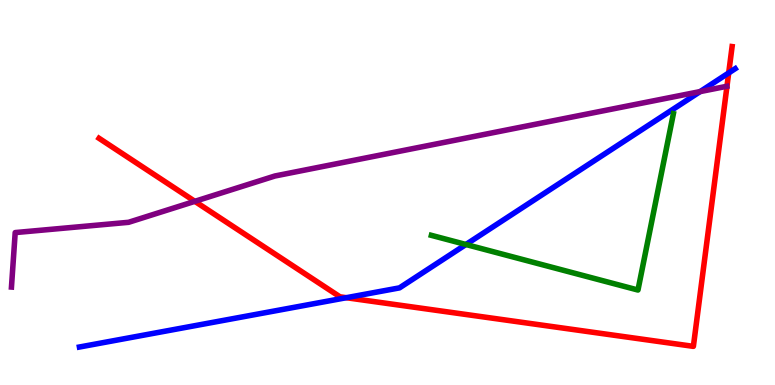[{'lines': ['blue', 'red'], 'intersections': [{'x': 4.47, 'y': 2.27}, {'x': 9.4, 'y': 8.11}]}, {'lines': ['green', 'red'], 'intersections': []}, {'lines': ['purple', 'red'], 'intersections': [{'x': 2.51, 'y': 4.77}]}, {'lines': ['blue', 'green'], 'intersections': [{'x': 6.01, 'y': 3.65}]}, {'lines': ['blue', 'purple'], 'intersections': [{'x': 9.03, 'y': 7.62}]}, {'lines': ['green', 'purple'], 'intersections': []}]